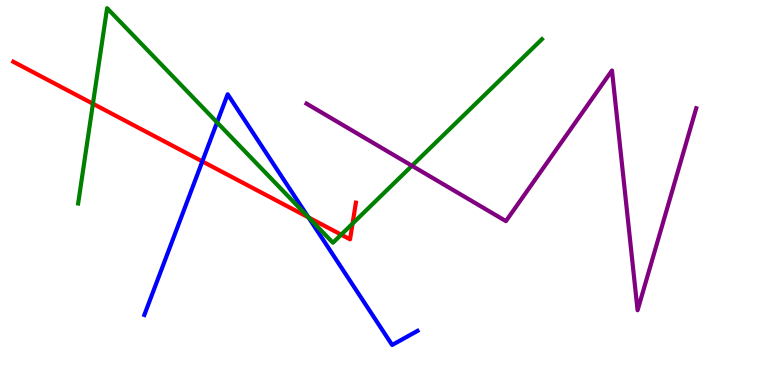[{'lines': ['blue', 'red'], 'intersections': [{'x': 2.61, 'y': 5.81}, {'x': 3.98, 'y': 4.35}]}, {'lines': ['green', 'red'], 'intersections': [{'x': 1.2, 'y': 7.31}, {'x': 3.98, 'y': 4.35}, {'x': 4.4, 'y': 3.91}, {'x': 4.55, 'y': 4.19}]}, {'lines': ['purple', 'red'], 'intersections': []}, {'lines': ['blue', 'green'], 'intersections': [{'x': 2.8, 'y': 6.82}, {'x': 3.98, 'y': 4.36}]}, {'lines': ['blue', 'purple'], 'intersections': []}, {'lines': ['green', 'purple'], 'intersections': [{'x': 5.32, 'y': 5.69}]}]